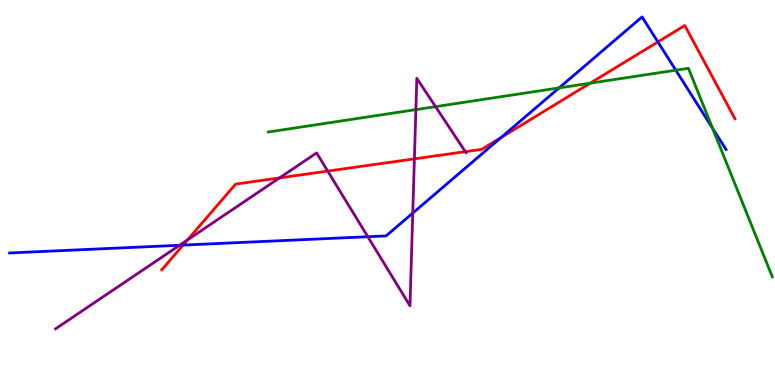[{'lines': ['blue', 'red'], 'intersections': [{'x': 2.36, 'y': 3.63}, {'x': 6.47, 'y': 6.43}, {'x': 8.49, 'y': 8.91}]}, {'lines': ['green', 'red'], 'intersections': [{'x': 7.62, 'y': 7.84}]}, {'lines': ['purple', 'red'], 'intersections': [{'x': 2.42, 'y': 3.77}, {'x': 3.61, 'y': 5.38}, {'x': 4.23, 'y': 5.56}, {'x': 5.35, 'y': 5.87}, {'x': 6.0, 'y': 6.06}]}, {'lines': ['blue', 'green'], 'intersections': [{'x': 7.21, 'y': 7.72}, {'x': 8.72, 'y': 8.18}, {'x': 9.19, 'y': 6.67}]}, {'lines': ['blue', 'purple'], 'intersections': [{'x': 2.32, 'y': 3.63}, {'x': 4.75, 'y': 3.85}, {'x': 5.33, 'y': 4.47}]}, {'lines': ['green', 'purple'], 'intersections': [{'x': 5.37, 'y': 7.15}, {'x': 5.62, 'y': 7.23}]}]